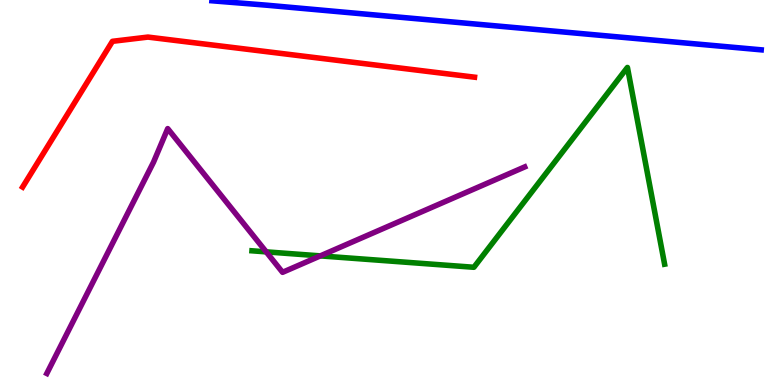[{'lines': ['blue', 'red'], 'intersections': []}, {'lines': ['green', 'red'], 'intersections': []}, {'lines': ['purple', 'red'], 'intersections': []}, {'lines': ['blue', 'green'], 'intersections': []}, {'lines': ['blue', 'purple'], 'intersections': []}, {'lines': ['green', 'purple'], 'intersections': [{'x': 3.44, 'y': 3.46}, {'x': 4.13, 'y': 3.35}]}]